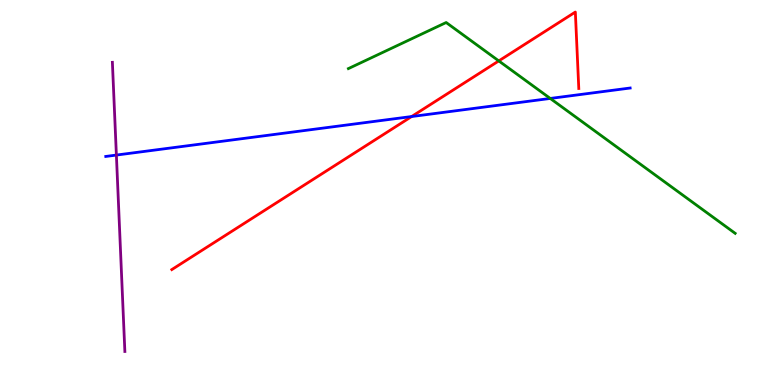[{'lines': ['blue', 'red'], 'intersections': [{'x': 5.31, 'y': 6.97}]}, {'lines': ['green', 'red'], 'intersections': [{'x': 6.44, 'y': 8.42}]}, {'lines': ['purple', 'red'], 'intersections': []}, {'lines': ['blue', 'green'], 'intersections': [{'x': 7.1, 'y': 7.44}]}, {'lines': ['blue', 'purple'], 'intersections': [{'x': 1.5, 'y': 5.97}]}, {'lines': ['green', 'purple'], 'intersections': []}]